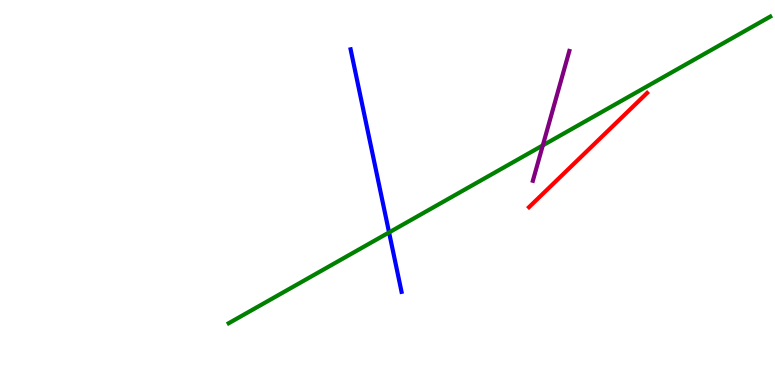[{'lines': ['blue', 'red'], 'intersections': []}, {'lines': ['green', 'red'], 'intersections': []}, {'lines': ['purple', 'red'], 'intersections': []}, {'lines': ['blue', 'green'], 'intersections': [{'x': 5.02, 'y': 3.96}]}, {'lines': ['blue', 'purple'], 'intersections': []}, {'lines': ['green', 'purple'], 'intersections': [{'x': 7.0, 'y': 6.22}]}]